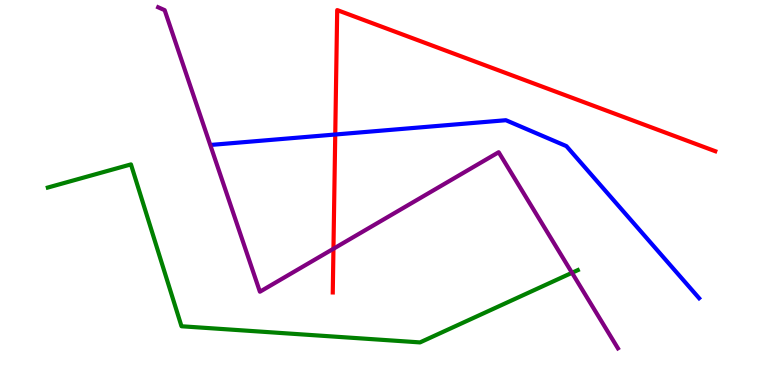[{'lines': ['blue', 'red'], 'intersections': [{'x': 4.33, 'y': 6.51}]}, {'lines': ['green', 'red'], 'intersections': []}, {'lines': ['purple', 'red'], 'intersections': [{'x': 4.3, 'y': 3.54}]}, {'lines': ['blue', 'green'], 'intersections': []}, {'lines': ['blue', 'purple'], 'intersections': []}, {'lines': ['green', 'purple'], 'intersections': [{'x': 7.38, 'y': 2.91}]}]